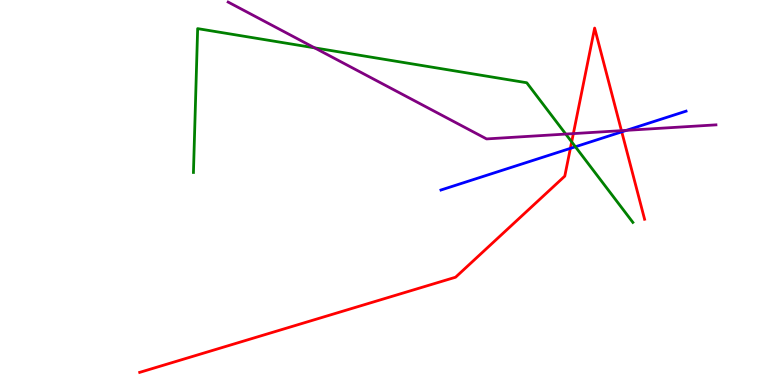[{'lines': ['blue', 'red'], 'intersections': [{'x': 7.36, 'y': 6.15}, {'x': 8.02, 'y': 6.58}]}, {'lines': ['green', 'red'], 'intersections': [{'x': 7.38, 'y': 6.31}]}, {'lines': ['purple', 'red'], 'intersections': [{'x': 7.4, 'y': 6.53}, {'x': 8.02, 'y': 6.61}]}, {'lines': ['blue', 'green'], 'intersections': [{'x': 7.42, 'y': 6.19}]}, {'lines': ['blue', 'purple'], 'intersections': [{'x': 8.08, 'y': 6.61}]}, {'lines': ['green', 'purple'], 'intersections': [{'x': 4.06, 'y': 8.76}, {'x': 7.3, 'y': 6.52}]}]